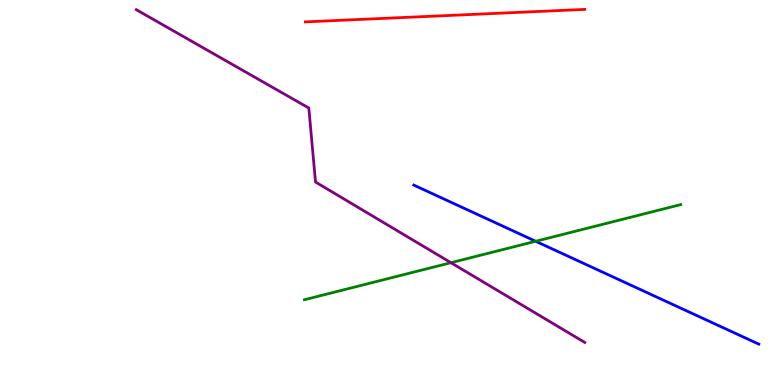[{'lines': ['blue', 'red'], 'intersections': []}, {'lines': ['green', 'red'], 'intersections': []}, {'lines': ['purple', 'red'], 'intersections': []}, {'lines': ['blue', 'green'], 'intersections': [{'x': 6.91, 'y': 3.73}]}, {'lines': ['blue', 'purple'], 'intersections': []}, {'lines': ['green', 'purple'], 'intersections': [{'x': 5.82, 'y': 3.18}]}]